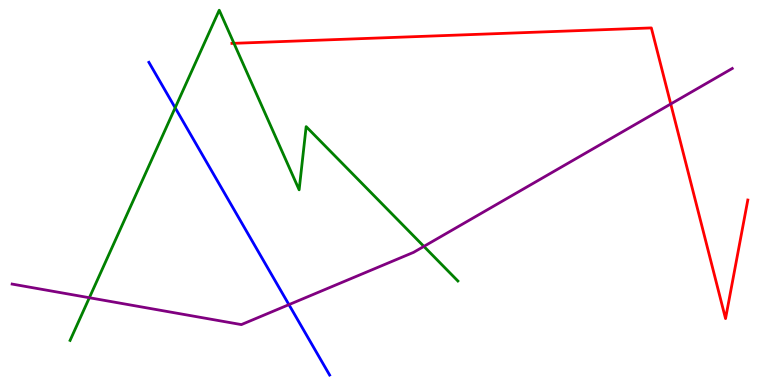[{'lines': ['blue', 'red'], 'intersections': []}, {'lines': ['green', 'red'], 'intersections': [{'x': 3.02, 'y': 8.87}]}, {'lines': ['purple', 'red'], 'intersections': [{'x': 8.65, 'y': 7.3}]}, {'lines': ['blue', 'green'], 'intersections': [{'x': 2.26, 'y': 7.2}]}, {'lines': ['blue', 'purple'], 'intersections': [{'x': 3.73, 'y': 2.09}]}, {'lines': ['green', 'purple'], 'intersections': [{'x': 1.15, 'y': 2.27}, {'x': 5.47, 'y': 3.6}]}]